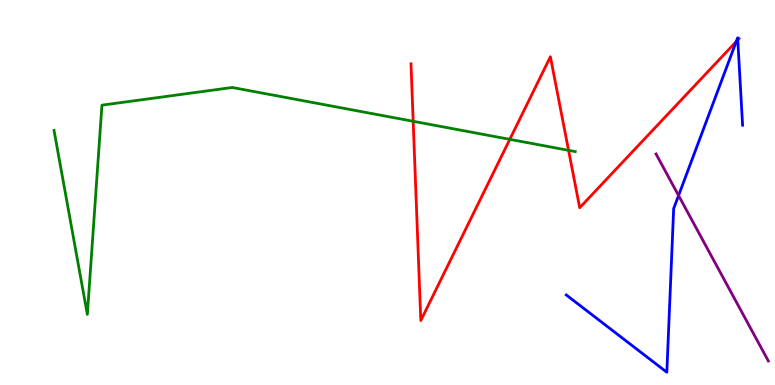[{'lines': ['blue', 'red'], 'intersections': [{'x': 9.5, 'y': 8.92}, {'x': 9.52, 'y': 8.96}]}, {'lines': ['green', 'red'], 'intersections': [{'x': 5.33, 'y': 6.85}, {'x': 6.58, 'y': 6.38}, {'x': 7.34, 'y': 6.1}]}, {'lines': ['purple', 'red'], 'intersections': []}, {'lines': ['blue', 'green'], 'intersections': []}, {'lines': ['blue', 'purple'], 'intersections': [{'x': 8.76, 'y': 4.92}]}, {'lines': ['green', 'purple'], 'intersections': []}]